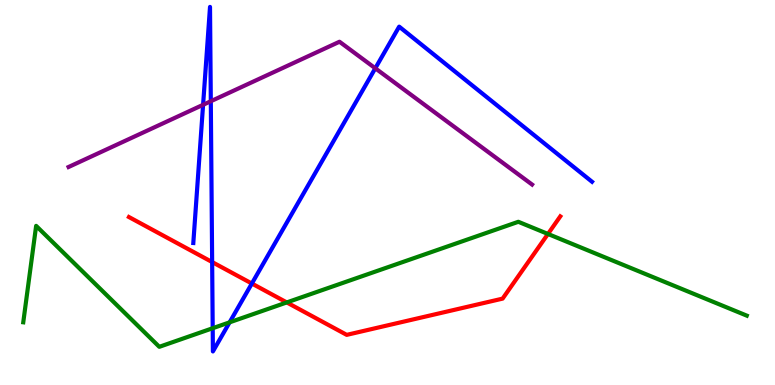[{'lines': ['blue', 'red'], 'intersections': [{'x': 2.74, 'y': 3.19}, {'x': 3.25, 'y': 2.64}]}, {'lines': ['green', 'red'], 'intersections': [{'x': 3.7, 'y': 2.14}, {'x': 7.07, 'y': 3.92}]}, {'lines': ['purple', 'red'], 'intersections': []}, {'lines': ['blue', 'green'], 'intersections': [{'x': 2.74, 'y': 1.47}, {'x': 2.96, 'y': 1.63}]}, {'lines': ['blue', 'purple'], 'intersections': [{'x': 2.62, 'y': 7.28}, {'x': 2.72, 'y': 7.37}, {'x': 4.84, 'y': 8.23}]}, {'lines': ['green', 'purple'], 'intersections': []}]